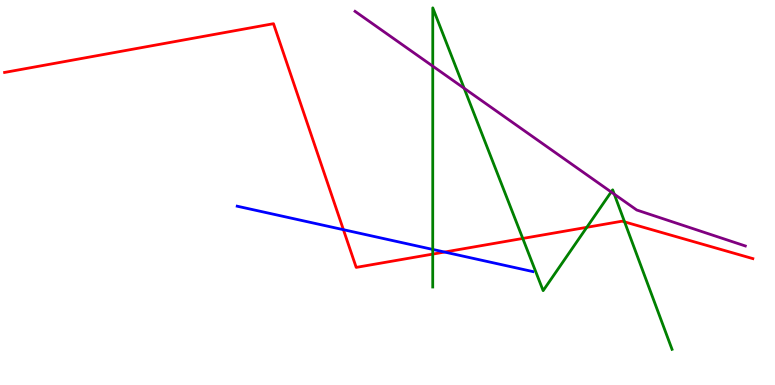[{'lines': ['blue', 'red'], 'intersections': [{'x': 4.43, 'y': 4.03}, {'x': 5.74, 'y': 3.45}]}, {'lines': ['green', 'red'], 'intersections': [{'x': 5.58, 'y': 3.4}, {'x': 6.75, 'y': 3.81}, {'x': 7.57, 'y': 4.1}, {'x': 8.06, 'y': 4.24}]}, {'lines': ['purple', 'red'], 'intersections': []}, {'lines': ['blue', 'green'], 'intersections': [{'x': 5.58, 'y': 3.52}]}, {'lines': ['blue', 'purple'], 'intersections': []}, {'lines': ['green', 'purple'], 'intersections': [{'x': 5.58, 'y': 8.28}, {'x': 5.99, 'y': 7.71}, {'x': 7.89, 'y': 5.01}, {'x': 7.93, 'y': 4.96}]}]